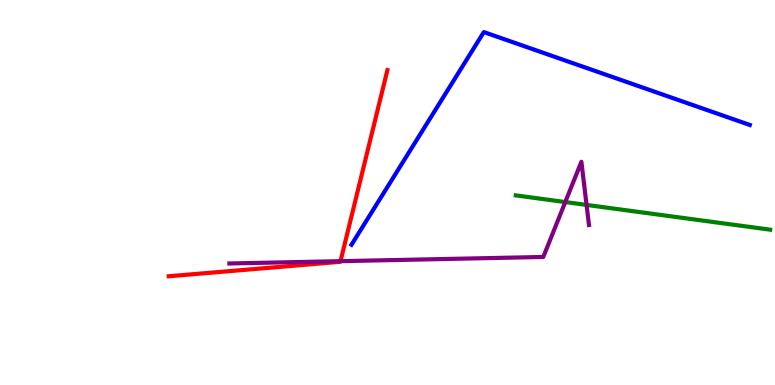[{'lines': ['blue', 'red'], 'intersections': []}, {'lines': ['green', 'red'], 'intersections': []}, {'lines': ['purple', 'red'], 'intersections': [{'x': 4.39, 'y': 3.22}]}, {'lines': ['blue', 'green'], 'intersections': []}, {'lines': ['blue', 'purple'], 'intersections': []}, {'lines': ['green', 'purple'], 'intersections': [{'x': 7.29, 'y': 4.75}, {'x': 7.57, 'y': 4.68}]}]